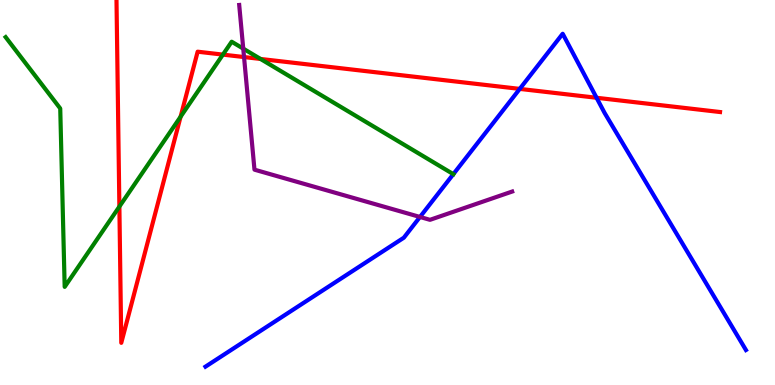[{'lines': ['blue', 'red'], 'intersections': [{'x': 6.71, 'y': 7.69}, {'x': 7.7, 'y': 7.46}]}, {'lines': ['green', 'red'], 'intersections': [{'x': 1.54, 'y': 4.63}, {'x': 2.33, 'y': 6.97}, {'x': 2.88, 'y': 8.58}, {'x': 3.36, 'y': 8.47}]}, {'lines': ['purple', 'red'], 'intersections': [{'x': 3.15, 'y': 8.52}]}, {'lines': ['blue', 'green'], 'intersections': [{'x': 5.85, 'y': 5.48}]}, {'lines': ['blue', 'purple'], 'intersections': [{'x': 5.42, 'y': 4.36}]}, {'lines': ['green', 'purple'], 'intersections': [{'x': 3.14, 'y': 8.74}]}]